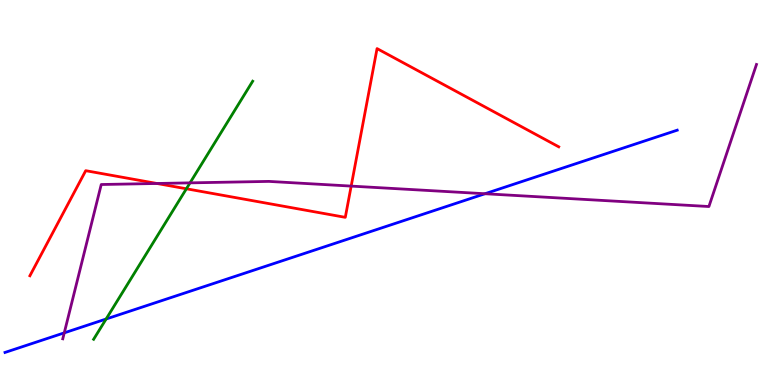[{'lines': ['blue', 'red'], 'intersections': []}, {'lines': ['green', 'red'], 'intersections': [{'x': 2.41, 'y': 5.1}]}, {'lines': ['purple', 'red'], 'intersections': [{'x': 2.02, 'y': 5.23}, {'x': 4.53, 'y': 5.17}]}, {'lines': ['blue', 'green'], 'intersections': [{'x': 1.37, 'y': 1.71}]}, {'lines': ['blue', 'purple'], 'intersections': [{'x': 0.829, 'y': 1.35}, {'x': 6.26, 'y': 4.97}]}, {'lines': ['green', 'purple'], 'intersections': [{'x': 2.45, 'y': 5.25}]}]